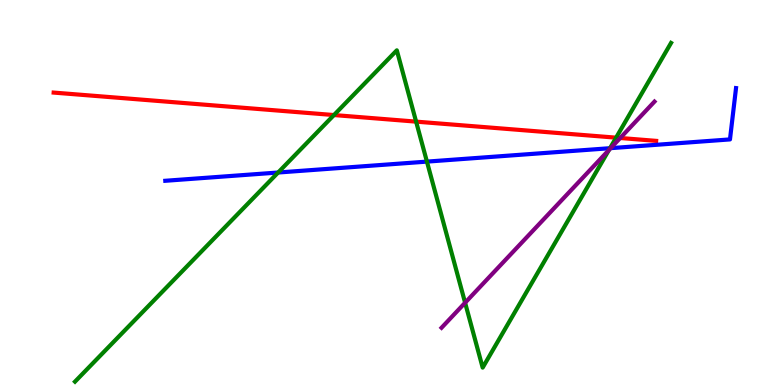[{'lines': ['blue', 'red'], 'intersections': []}, {'lines': ['green', 'red'], 'intersections': [{'x': 4.31, 'y': 7.01}, {'x': 5.37, 'y': 6.84}, {'x': 7.95, 'y': 6.42}]}, {'lines': ['purple', 'red'], 'intersections': [{'x': 8.0, 'y': 6.42}]}, {'lines': ['blue', 'green'], 'intersections': [{'x': 3.59, 'y': 5.52}, {'x': 5.51, 'y': 5.8}, {'x': 7.87, 'y': 6.15}]}, {'lines': ['blue', 'purple'], 'intersections': [{'x': 7.88, 'y': 6.15}]}, {'lines': ['green', 'purple'], 'intersections': [{'x': 6.0, 'y': 2.14}, {'x': 7.86, 'y': 6.1}]}]